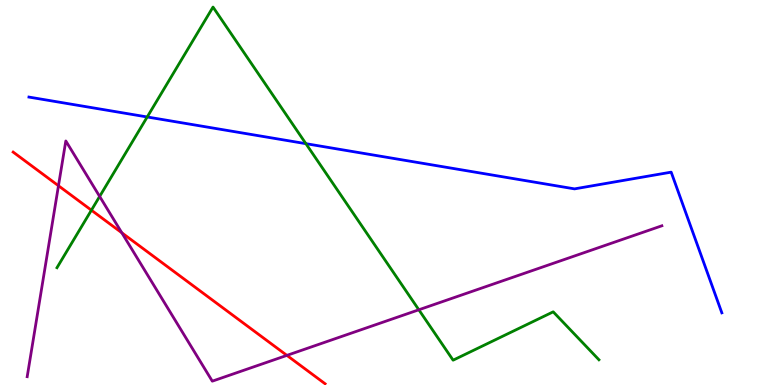[{'lines': ['blue', 'red'], 'intersections': []}, {'lines': ['green', 'red'], 'intersections': [{'x': 1.18, 'y': 4.54}]}, {'lines': ['purple', 'red'], 'intersections': [{'x': 0.754, 'y': 5.18}, {'x': 1.57, 'y': 3.95}, {'x': 3.7, 'y': 0.769}]}, {'lines': ['blue', 'green'], 'intersections': [{'x': 1.9, 'y': 6.96}, {'x': 3.95, 'y': 6.27}]}, {'lines': ['blue', 'purple'], 'intersections': []}, {'lines': ['green', 'purple'], 'intersections': [{'x': 1.29, 'y': 4.9}, {'x': 5.4, 'y': 1.95}]}]